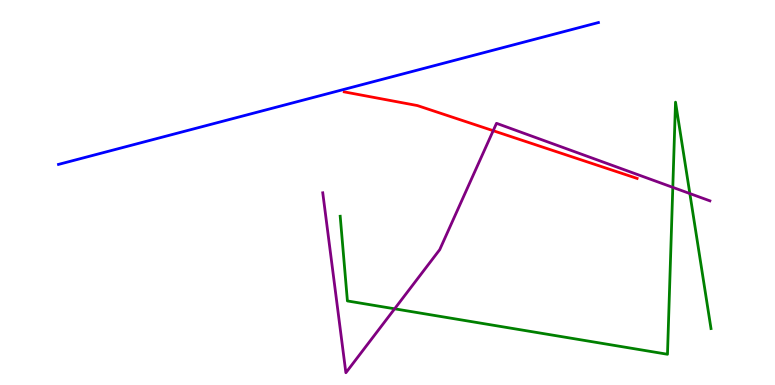[{'lines': ['blue', 'red'], 'intersections': []}, {'lines': ['green', 'red'], 'intersections': []}, {'lines': ['purple', 'red'], 'intersections': [{'x': 6.36, 'y': 6.61}]}, {'lines': ['blue', 'green'], 'intersections': []}, {'lines': ['blue', 'purple'], 'intersections': []}, {'lines': ['green', 'purple'], 'intersections': [{'x': 5.09, 'y': 1.98}, {'x': 8.68, 'y': 5.13}, {'x': 8.9, 'y': 4.97}]}]